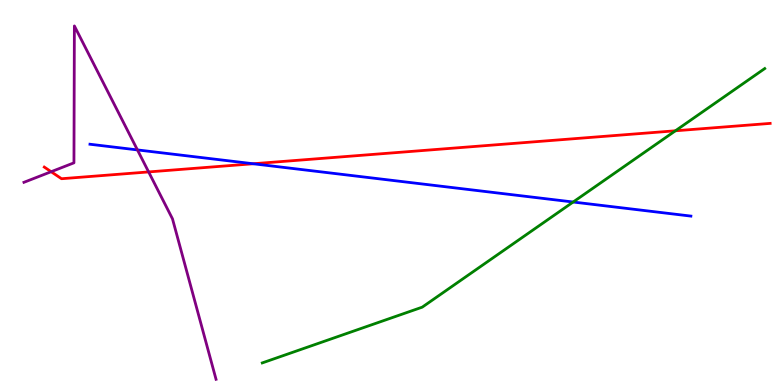[{'lines': ['blue', 'red'], 'intersections': [{'x': 3.27, 'y': 5.75}]}, {'lines': ['green', 'red'], 'intersections': [{'x': 8.71, 'y': 6.6}]}, {'lines': ['purple', 'red'], 'intersections': [{'x': 0.66, 'y': 5.54}, {'x': 1.92, 'y': 5.53}]}, {'lines': ['blue', 'green'], 'intersections': [{'x': 7.4, 'y': 4.75}]}, {'lines': ['blue', 'purple'], 'intersections': [{'x': 1.77, 'y': 6.11}]}, {'lines': ['green', 'purple'], 'intersections': []}]